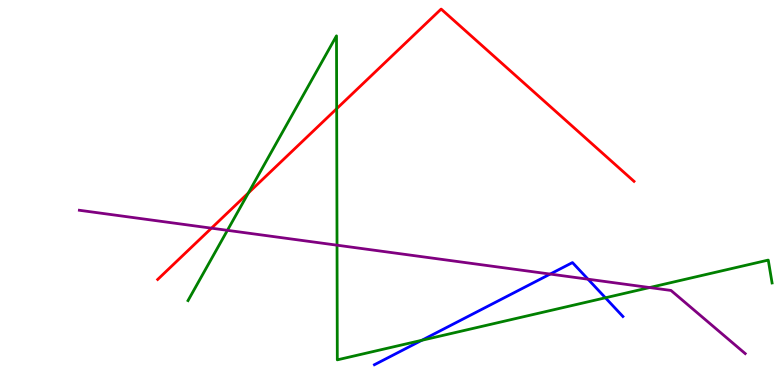[{'lines': ['blue', 'red'], 'intersections': []}, {'lines': ['green', 'red'], 'intersections': [{'x': 3.21, 'y': 4.99}, {'x': 4.34, 'y': 7.18}]}, {'lines': ['purple', 'red'], 'intersections': [{'x': 2.73, 'y': 4.07}]}, {'lines': ['blue', 'green'], 'intersections': [{'x': 5.44, 'y': 1.16}, {'x': 7.81, 'y': 2.27}]}, {'lines': ['blue', 'purple'], 'intersections': [{'x': 7.1, 'y': 2.88}, {'x': 7.59, 'y': 2.75}]}, {'lines': ['green', 'purple'], 'intersections': [{'x': 2.93, 'y': 4.02}, {'x': 4.35, 'y': 3.63}, {'x': 8.38, 'y': 2.53}]}]